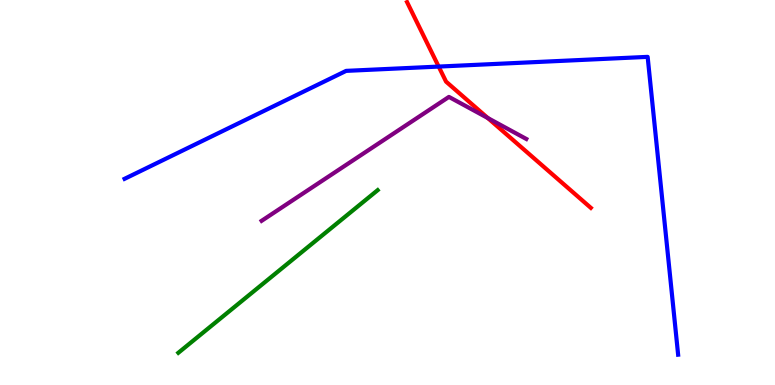[{'lines': ['blue', 'red'], 'intersections': [{'x': 5.66, 'y': 8.27}]}, {'lines': ['green', 'red'], 'intersections': []}, {'lines': ['purple', 'red'], 'intersections': [{'x': 6.29, 'y': 6.93}]}, {'lines': ['blue', 'green'], 'intersections': []}, {'lines': ['blue', 'purple'], 'intersections': []}, {'lines': ['green', 'purple'], 'intersections': []}]